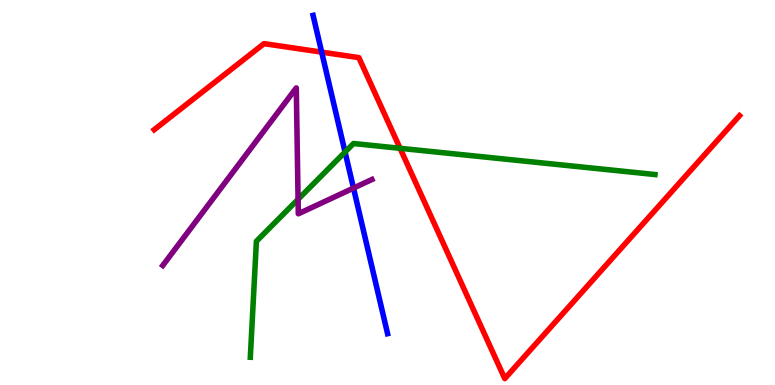[{'lines': ['blue', 'red'], 'intersections': [{'x': 4.15, 'y': 8.65}]}, {'lines': ['green', 'red'], 'intersections': [{'x': 5.16, 'y': 6.15}]}, {'lines': ['purple', 'red'], 'intersections': []}, {'lines': ['blue', 'green'], 'intersections': [{'x': 4.45, 'y': 6.05}]}, {'lines': ['blue', 'purple'], 'intersections': [{'x': 4.56, 'y': 5.11}]}, {'lines': ['green', 'purple'], 'intersections': [{'x': 3.85, 'y': 4.82}]}]